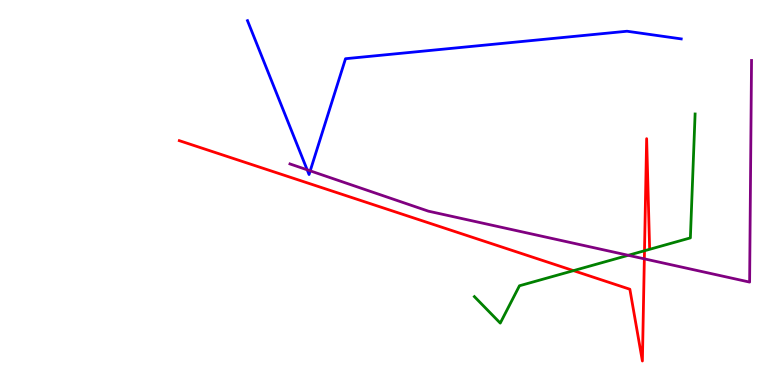[{'lines': ['blue', 'red'], 'intersections': []}, {'lines': ['green', 'red'], 'intersections': [{'x': 7.4, 'y': 2.97}, {'x': 8.32, 'y': 3.49}]}, {'lines': ['purple', 'red'], 'intersections': [{'x': 8.31, 'y': 3.28}]}, {'lines': ['blue', 'green'], 'intersections': []}, {'lines': ['blue', 'purple'], 'intersections': [{'x': 3.96, 'y': 5.59}, {'x': 4.0, 'y': 5.56}]}, {'lines': ['green', 'purple'], 'intersections': [{'x': 8.11, 'y': 3.37}]}]